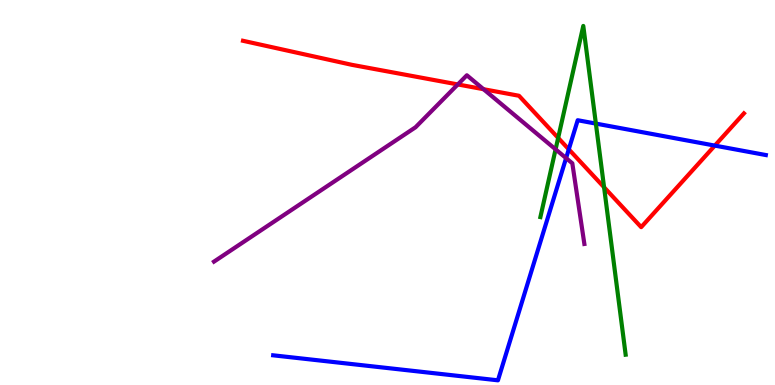[{'lines': ['blue', 'red'], 'intersections': [{'x': 7.34, 'y': 6.12}, {'x': 9.22, 'y': 6.22}]}, {'lines': ['green', 'red'], 'intersections': [{'x': 7.2, 'y': 6.42}, {'x': 7.79, 'y': 5.14}]}, {'lines': ['purple', 'red'], 'intersections': [{'x': 5.91, 'y': 7.81}, {'x': 6.24, 'y': 7.68}]}, {'lines': ['blue', 'green'], 'intersections': [{'x': 7.69, 'y': 6.79}]}, {'lines': ['blue', 'purple'], 'intersections': [{'x': 7.3, 'y': 5.89}]}, {'lines': ['green', 'purple'], 'intersections': [{'x': 7.17, 'y': 6.12}]}]